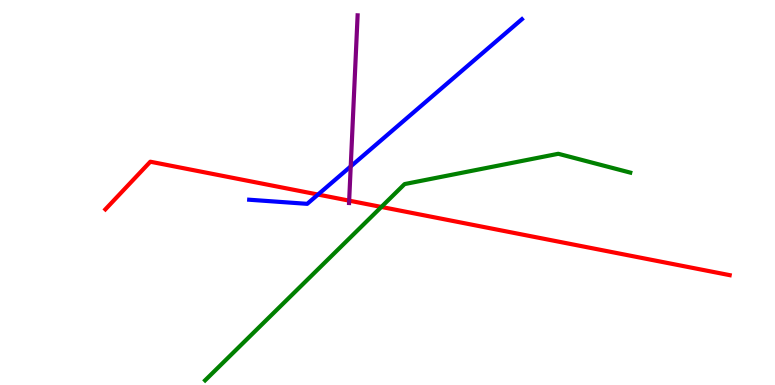[{'lines': ['blue', 'red'], 'intersections': [{'x': 4.1, 'y': 4.95}]}, {'lines': ['green', 'red'], 'intersections': [{'x': 4.92, 'y': 4.62}]}, {'lines': ['purple', 'red'], 'intersections': [{'x': 4.51, 'y': 4.79}]}, {'lines': ['blue', 'green'], 'intersections': []}, {'lines': ['blue', 'purple'], 'intersections': [{'x': 4.53, 'y': 5.68}]}, {'lines': ['green', 'purple'], 'intersections': []}]